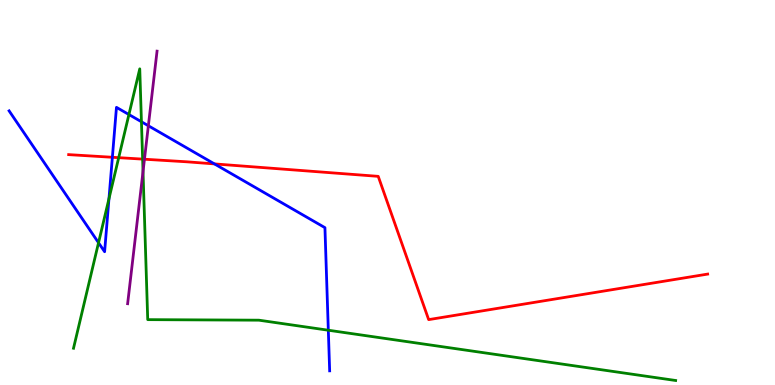[{'lines': ['blue', 'red'], 'intersections': [{'x': 1.45, 'y': 5.91}, {'x': 2.77, 'y': 5.74}]}, {'lines': ['green', 'red'], 'intersections': [{'x': 1.53, 'y': 5.9}, {'x': 1.84, 'y': 5.87}]}, {'lines': ['purple', 'red'], 'intersections': [{'x': 1.86, 'y': 5.86}]}, {'lines': ['blue', 'green'], 'intersections': [{'x': 1.27, 'y': 3.69}, {'x': 1.41, 'y': 4.84}, {'x': 1.66, 'y': 7.02}, {'x': 1.83, 'y': 6.84}, {'x': 4.24, 'y': 1.42}]}, {'lines': ['blue', 'purple'], 'intersections': [{'x': 1.91, 'y': 6.73}]}, {'lines': ['green', 'purple'], 'intersections': [{'x': 1.85, 'y': 5.54}]}]